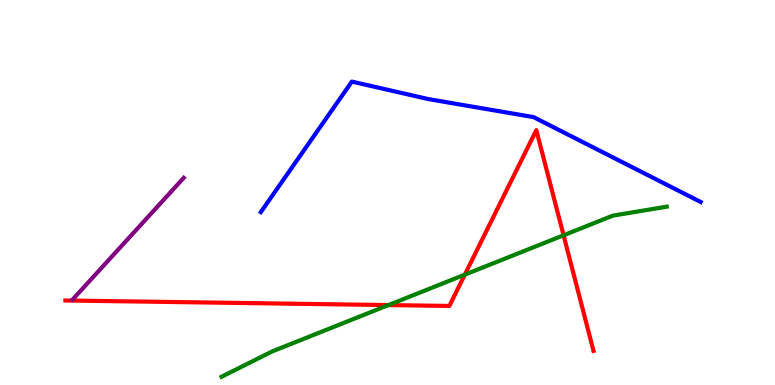[{'lines': ['blue', 'red'], 'intersections': []}, {'lines': ['green', 'red'], 'intersections': [{'x': 5.01, 'y': 2.08}, {'x': 6.0, 'y': 2.87}, {'x': 7.27, 'y': 3.89}]}, {'lines': ['purple', 'red'], 'intersections': []}, {'lines': ['blue', 'green'], 'intersections': []}, {'lines': ['blue', 'purple'], 'intersections': []}, {'lines': ['green', 'purple'], 'intersections': []}]